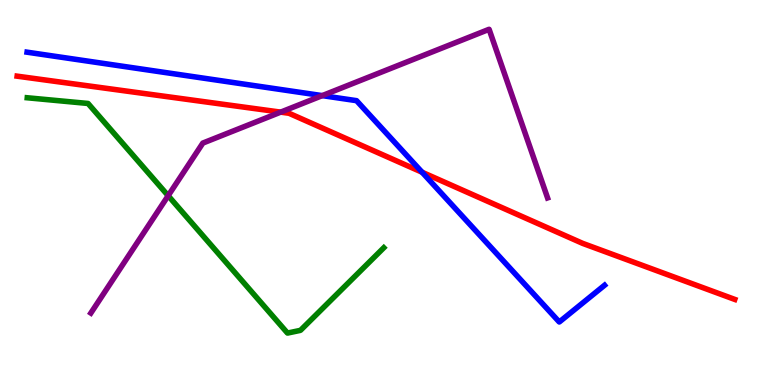[{'lines': ['blue', 'red'], 'intersections': [{'x': 5.45, 'y': 5.53}]}, {'lines': ['green', 'red'], 'intersections': []}, {'lines': ['purple', 'red'], 'intersections': [{'x': 3.62, 'y': 7.09}]}, {'lines': ['blue', 'green'], 'intersections': []}, {'lines': ['blue', 'purple'], 'intersections': [{'x': 4.16, 'y': 7.52}]}, {'lines': ['green', 'purple'], 'intersections': [{'x': 2.17, 'y': 4.92}]}]